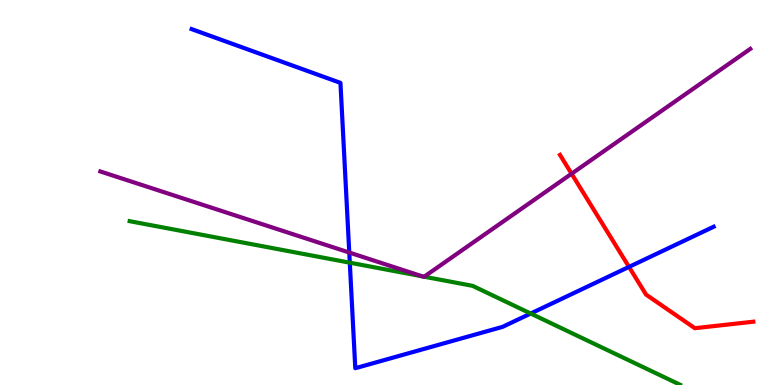[{'lines': ['blue', 'red'], 'intersections': [{'x': 8.12, 'y': 3.07}]}, {'lines': ['green', 'red'], 'intersections': []}, {'lines': ['purple', 'red'], 'intersections': [{'x': 7.38, 'y': 5.49}]}, {'lines': ['blue', 'green'], 'intersections': [{'x': 4.51, 'y': 3.18}, {'x': 6.85, 'y': 1.86}]}, {'lines': ['blue', 'purple'], 'intersections': [{'x': 4.51, 'y': 3.44}]}, {'lines': ['green', 'purple'], 'intersections': [{'x': 5.45, 'y': 2.82}, {'x': 5.47, 'y': 2.81}]}]